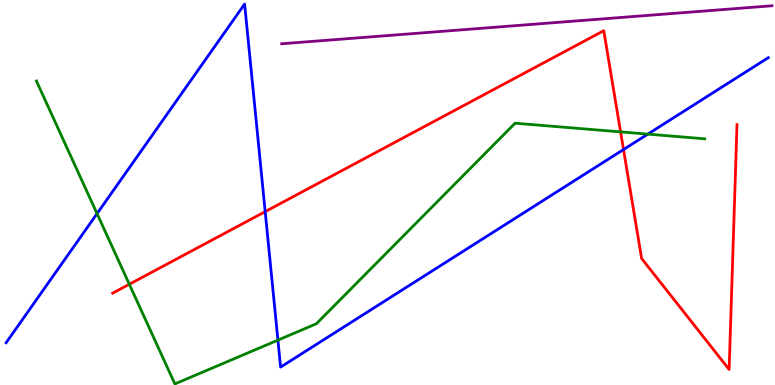[{'lines': ['blue', 'red'], 'intersections': [{'x': 3.42, 'y': 4.5}, {'x': 8.05, 'y': 6.12}]}, {'lines': ['green', 'red'], 'intersections': [{'x': 1.67, 'y': 2.62}, {'x': 8.01, 'y': 6.57}]}, {'lines': ['purple', 'red'], 'intersections': []}, {'lines': ['blue', 'green'], 'intersections': [{'x': 1.25, 'y': 4.45}, {'x': 3.59, 'y': 1.17}, {'x': 8.36, 'y': 6.52}]}, {'lines': ['blue', 'purple'], 'intersections': []}, {'lines': ['green', 'purple'], 'intersections': []}]